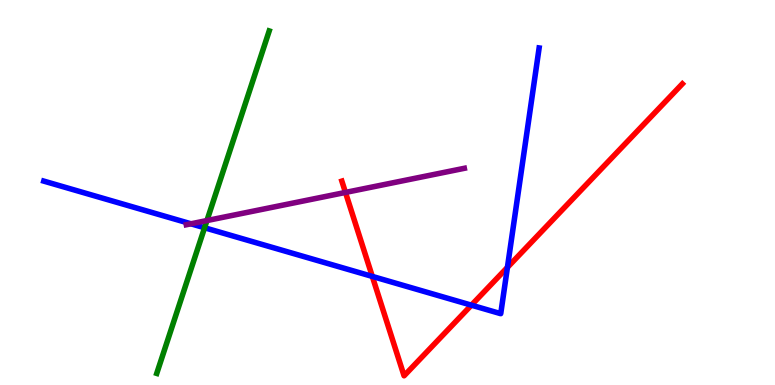[{'lines': ['blue', 'red'], 'intersections': [{'x': 4.8, 'y': 2.82}, {'x': 6.08, 'y': 2.07}, {'x': 6.55, 'y': 3.06}]}, {'lines': ['green', 'red'], 'intersections': []}, {'lines': ['purple', 'red'], 'intersections': [{'x': 4.46, 'y': 5.0}]}, {'lines': ['blue', 'green'], 'intersections': [{'x': 2.64, 'y': 4.08}]}, {'lines': ['blue', 'purple'], 'intersections': [{'x': 2.46, 'y': 4.19}]}, {'lines': ['green', 'purple'], 'intersections': [{'x': 2.67, 'y': 4.27}]}]